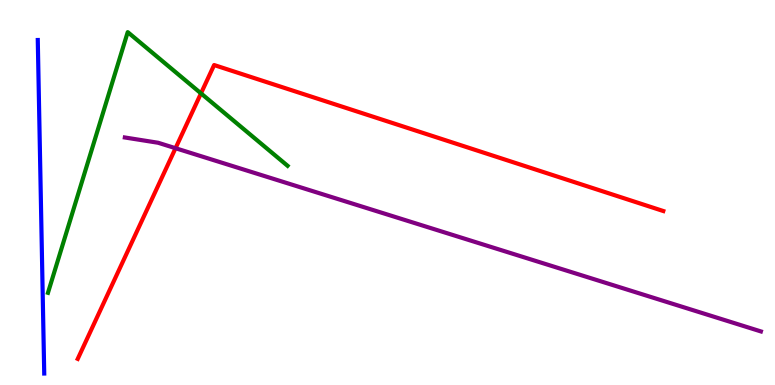[{'lines': ['blue', 'red'], 'intersections': []}, {'lines': ['green', 'red'], 'intersections': [{'x': 2.59, 'y': 7.57}]}, {'lines': ['purple', 'red'], 'intersections': [{'x': 2.26, 'y': 6.15}]}, {'lines': ['blue', 'green'], 'intersections': []}, {'lines': ['blue', 'purple'], 'intersections': []}, {'lines': ['green', 'purple'], 'intersections': []}]